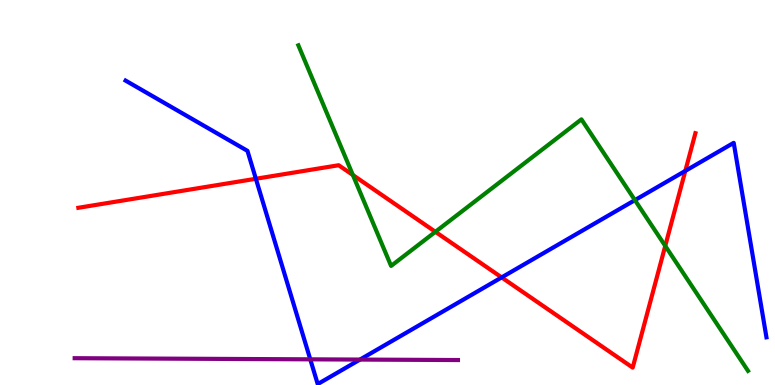[{'lines': ['blue', 'red'], 'intersections': [{'x': 3.3, 'y': 5.36}, {'x': 6.47, 'y': 2.79}, {'x': 8.84, 'y': 5.56}]}, {'lines': ['green', 'red'], 'intersections': [{'x': 4.55, 'y': 5.45}, {'x': 5.62, 'y': 3.98}, {'x': 8.58, 'y': 3.61}]}, {'lines': ['purple', 'red'], 'intersections': []}, {'lines': ['blue', 'green'], 'intersections': [{'x': 8.19, 'y': 4.8}]}, {'lines': ['blue', 'purple'], 'intersections': [{'x': 4.0, 'y': 0.667}, {'x': 4.64, 'y': 0.66}]}, {'lines': ['green', 'purple'], 'intersections': []}]